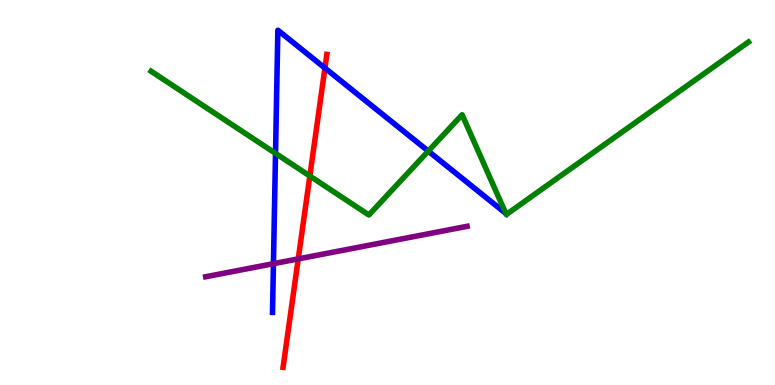[{'lines': ['blue', 'red'], 'intersections': [{'x': 4.19, 'y': 8.23}]}, {'lines': ['green', 'red'], 'intersections': [{'x': 4.0, 'y': 5.43}]}, {'lines': ['purple', 'red'], 'intersections': [{'x': 3.85, 'y': 3.28}]}, {'lines': ['blue', 'green'], 'intersections': [{'x': 3.56, 'y': 6.02}, {'x': 5.53, 'y': 6.08}, {'x': 6.53, 'y': 4.46}]}, {'lines': ['blue', 'purple'], 'intersections': [{'x': 3.53, 'y': 3.15}]}, {'lines': ['green', 'purple'], 'intersections': []}]